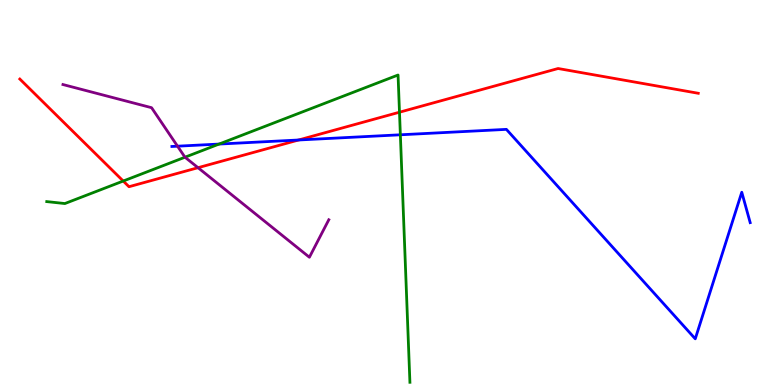[{'lines': ['blue', 'red'], 'intersections': [{'x': 3.85, 'y': 6.36}]}, {'lines': ['green', 'red'], 'intersections': [{'x': 1.59, 'y': 5.3}, {'x': 5.15, 'y': 7.09}]}, {'lines': ['purple', 'red'], 'intersections': [{'x': 2.56, 'y': 5.64}]}, {'lines': ['blue', 'green'], 'intersections': [{'x': 2.83, 'y': 6.26}, {'x': 5.17, 'y': 6.5}]}, {'lines': ['blue', 'purple'], 'intersections': [{'x': 2.29, 'y': 6.2}]}, {'lines': ['green', 'purple'], 'intersections': [{'x': 2.39, 'y': 5.92}]}]